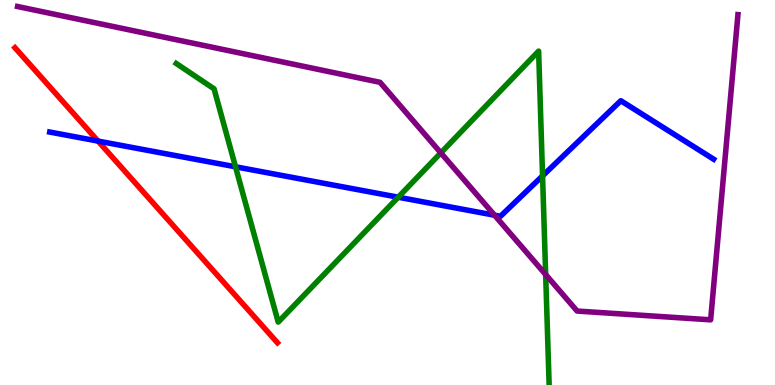[{'lines': ['blue', 'red'], 'intersections': [{'x': 1.27, 'y': 6.34}]}, {'lines': ['green', 'red'], 'intersections': []}, {'lines': ['purple', 'red'], 'intersections': []}, {'lines': ['blue', 'green'], 'intersections': [{'x': 3.04, 'y': 5.67}, {'x': 5.14, 'y': 4.88}, {'x': 7.0, 'y': 5.43}]}, {'lines': ['blue', 'purple'], 'intersections': [{'x': 6.38, 'y': 4.41}]}, {'lines': ['green', 'purple'], 'intersections': [{'x': 5.69, 'y': 6.03}, {'x': 7.04, 'y': 2.87}]}]